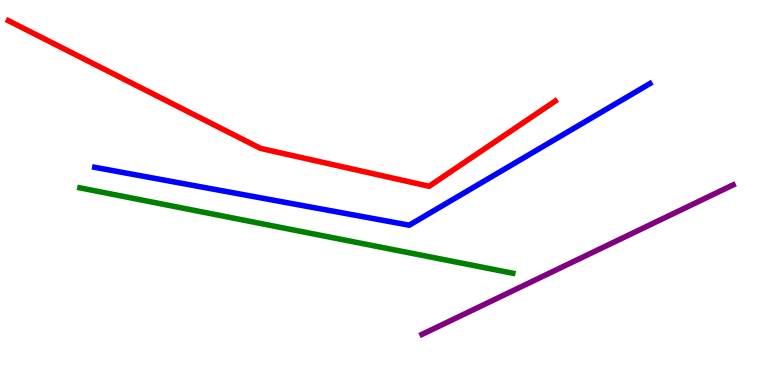[{'lines': ['blue', 'red'], 'intersections': []}, {'lines': ['green', 'red'], 'intersections': []}, {'lines': ['purple', 'red'], 'intersections': []}, {'lines': ['blue', 'green'], 'intersections': []}, {'lines': ['blue', 'purple'], 'intersections': []}, {'lines': ['green', 'purple'], 'intersections': []}]